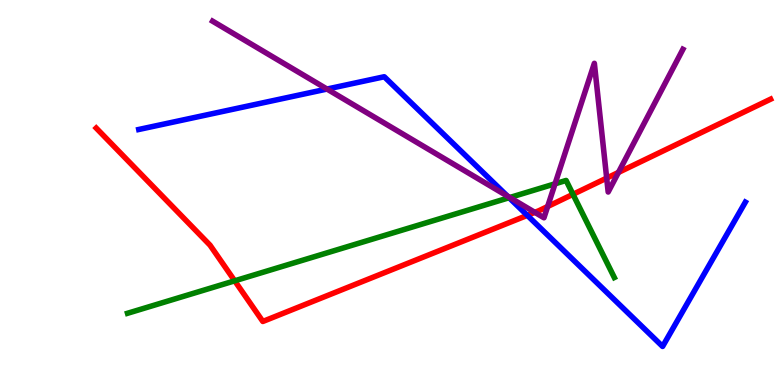[{'lines': ['blue', 'red'], 'intersections': [{'x': 6.8, 'y': 4.41}]}, {'lines': ['green', 'red'], 'intersections': [{'x': 3.03, 'y': 2.71}, {'x': 7.39, 'y': 4.95}]}, {'lines': ['purple', 'red'], 'intersections': [{'x': 6.9, 'y': 4.48}, {'x': 7.07, 'y': 4.64}, {'x': 7.83, 'y': 5.37}, {'x': 7.98, 'y': 5.52}]}, {'lines': ['blue', 'green'], 'intersections': [{'x': 6.57, 'y': 4.86}]}, {'lines': ['blue', 'purple'], 'intersections': [{'x': 4.22, 'y': 7.69}, {'x': 6.55, 'y': 4.91}]}, {'lines': ['green', 'purple'], 'intersections': [{'x': 6.58, 'y': 4.87}, {'x': 7.16, 'y': 5.23}]}]